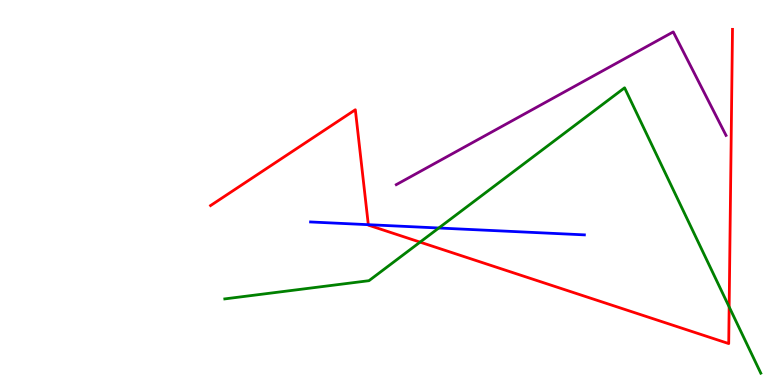[{'lines': ['blue', 'red'], 'intersections': [{'x': 4.75, 'y': 4.16}]}, {'lines': ['green', 'red'], 'intersections': [{'x': 5.42, 'y': 3.71}, {'x': 9.41, 'y': 2.03}]}, {'lines': ['purple', 'red'], 'intersections': []}, {'lines': ['blue', 'green'], 'intersections': [{'x': 5.66, 'y': 4.08}]}, {'lines': ['blue', 'purple'], 'intersections': []}, {'lines': ['green', 'purple'], 'intersections': []}]